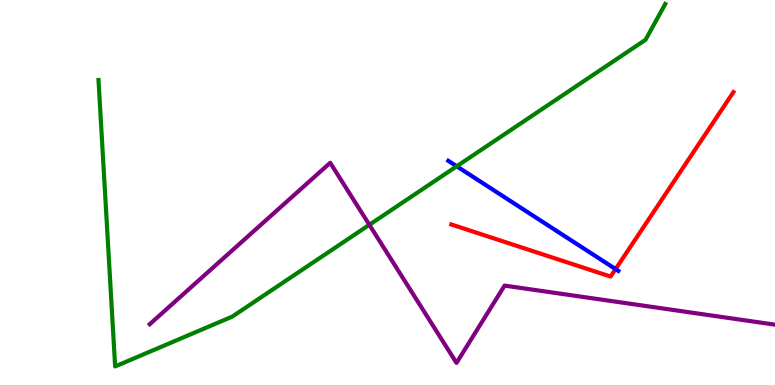[{'lines': ['blue', 'red'], 'intersections': [{'x': 7.94, 'y': 3.01}]}, {'lines': ['green', 'red'], 'intersections': []}, {'lines': ['purple', 'red'], 'intersections': []}, {'lines': ['blue', 'green'], 'intersections': [{'x': 5.89, 'y': 5.68}]}, {'lines': ['blue', 'purple'], 'intersections': []}, {'lines': ['green', 'purple'], 'intersections': [{'x': 4.77, 'y': 4.16}]}]